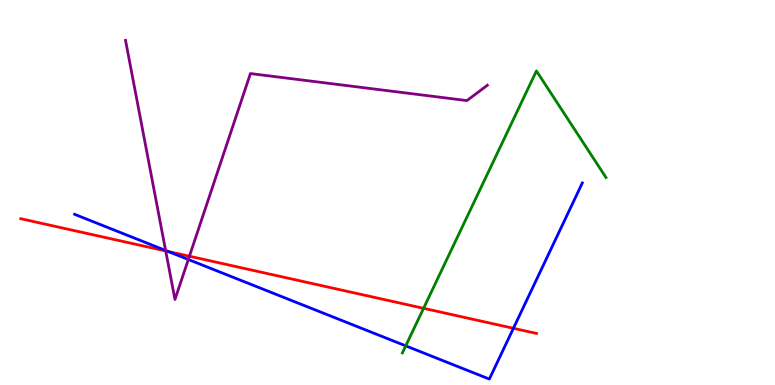[{'lines': ['blue', 'red'], 'intersections': [{'x': 2.17, 'y': 3.47}, {'x': 6.62, 'y': 1.47}]}, {'lines': ['green', 'red'], 'intersections': [{'x': 5.47, 'y': 1.99}]}, {'lines': ['purple', 'red'], 'intersections': [{'x': 2.14, 'y': 3.48}, {'x': 2.44, 'y': 3.34}]}, {'lines': ['blue', 'green'], 'intersections': [{'x': 5.24, 'y': 1.02}]}, {'lines': ['blue', 'purple'], 'intersections': [{'x': 2.14, 'y': 3.49}, {'x': 2.43, 'y': 3.26}]}, {'lines': ['green', 'purple'], 'intersections': []}]